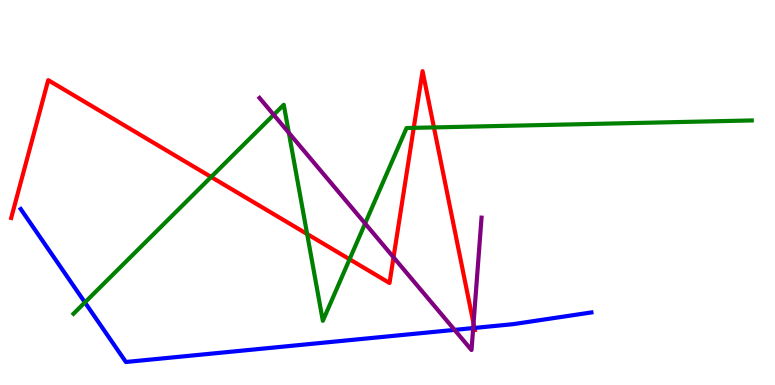[{'lines': ['blue', 'red'], 'intersections': [{'x': 6.12, 'y': 1.48}]}, {'lines': ['green', 'red'], 'intersections': [{'x': 2.72, 'y': 5.4}, {'x': 3.96, 'y': 3.92}, {'x': 4.51, 'y': 3.27}, {'x': 5.34, 'y': 6.68}, {'x': 5.6, 'y': 6.69}]}, {'lines': ['purple', 'red'], 'intersections': [{'x': 5.08, 'y': 3.32}, {'x': 6.11, 'y': 1.6}]}, {'lines': ['blue', 'green'], 'intersections': [{'x': 1.1, 'y': 2.15}]}, {'lines': ['blue', 'purple'], 'intersections': [{'x': 5.87, 'y': 1.43}, {'x': 6.11, 'y': 1.48}]}, {'lines': ['green', 'purple'], 'intersections': [{'x': 3.53, 'y': 7.02}, {'x': 3.73, 'y': 6.55}, {'x': 4.71, 'y': 4.2}]}]